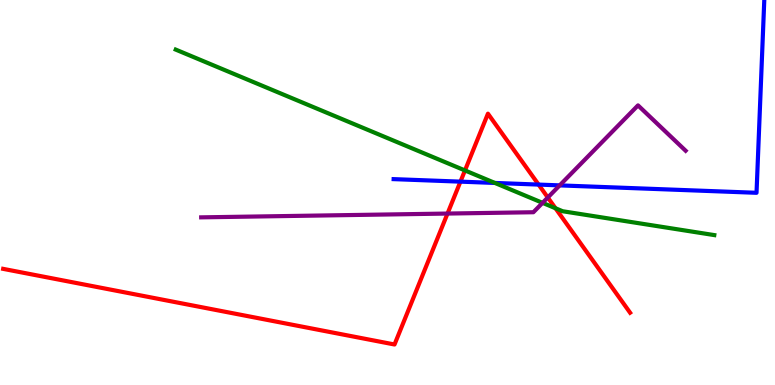[{'lines': ['blue', 'red'], 'intersections': [{'x': 5.94, 'y': 5.28}, {'x': 6.95, 'y': 5.21}]}, {'lines': ['green', 'red'], 'intersections': [{'x': 6.0, 'y': 5.57}, {'x': 7.17, 'y': 4.59}]}, {'lines': ['purple', 'red'], 'intersections': [{'x': 5.77, 'y': 4.45}, {'x': 7.07, 'y': 4.87}]}, {'lines': ['blue', 'green'], 'intersections': [{'x': 6.39, 'y': 5.25}]}, {'lines': ['blue', 'purple'], 'intersections': [{'x': 7.22, 'y': 5.18}]}, {'lines': ['green', 'purple'], 'intersections': [{'x': 7.0, 'y': 4.73}]}]